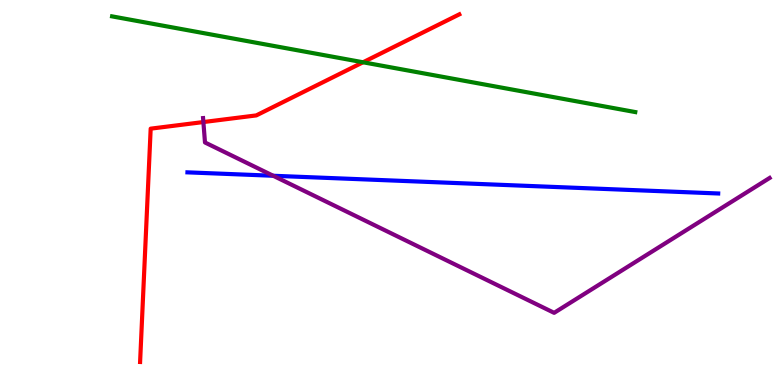[{'lines': ['blue', 'red'], 'intersections': []}, {'lines': ['green', 'red'], 'intersections': [{'x': 4.68, 'y': 8.38}]}, {'lines': ['purple', 'red'], 'intersections': [{'x': 2.62, 'y': 6.83}]}, {'lines': ['blue', 'green'], 'intersections': []}, {'lines': ['blue', 'purple'], 'intersections': [{'x': 3.53, 'y': 5.43}]}, {'lines': ['green', 'purple'], 'intersections': []}]